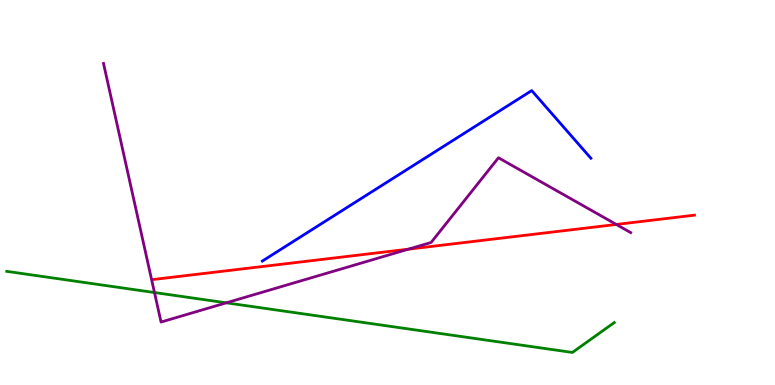[{'lines': ['blue', 'red'], 'intersections': []}, {'lines': ['green', 'red'], 'intersections': []}, {'lines': ['purple', 'red'], 'intersections': [{'x': 5.27, 'y': 3.53}, {'x': 7.95, 'y': 4.17}]}, {'lines': ['blue', 'green'], 'intersections': []}, {'lines': ['blue', 'purple'], 'intersections': []}, {'lines': ['green', 'purple'], 'intersections': [{'x': 1.99, 'y': 2.4}, {'x': 2.92, 'y': 2.13}]}]